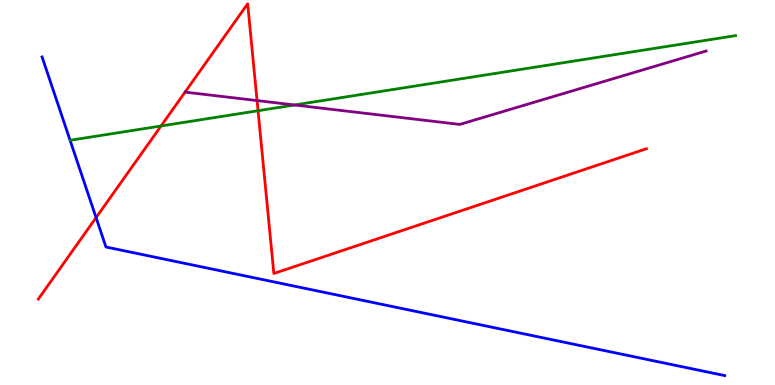[{'lines': ['blue', 'red'], 'intersections': [{'x': 1.24, 'y': 4.35}]}, {'lines': ['green', 'red'], 'intersections': [{'x': 2.08, 'y': 6.73}, {'x': 3.33, 'y': 7.12}]}, {'lines': ['purple', 'red'], 'intersections': [{'x': 3.32, 'y': 7.39}]}, {'lines': ['blue', 'green'], 'intersections': []}, {'lines': ['blue', 'purple'], 'intersections': []}, {'lines': ['green', 'purple'], 'intersections': [{'x': 3.8, 'y': 7.27}]}]